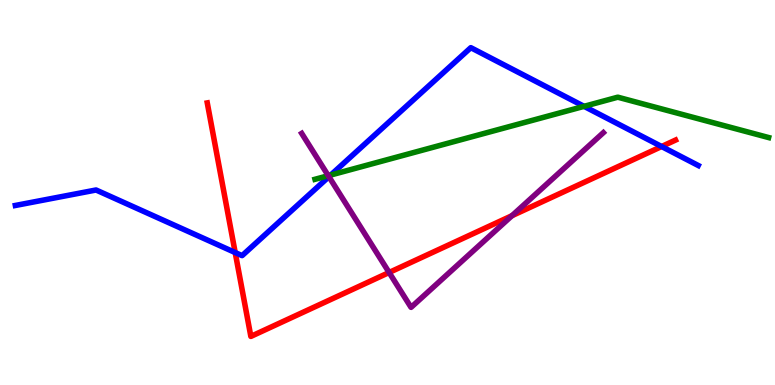[{'lines': ['blue', 'red'], 'intersections': [{'x': 3.03, 'y': 3.44}, {'x': 8.54, 'y': 6.19}]}, {'lines': ['green', 'red'], 'intersections': []}, {'lines': ['purple', 'red'], 'intersections': [{'x': 5.02, 'y': 2.92}, {'x': 6.61, 'y': 4.4}]}, {'lines': ['blue', 'green'], 'intersections': [{'x': 4.27, 'y': 5.45}, {'x': 7.54, 'y': 7.24}]}, {'lines': ['blue', 'purple'], 'intersections': [{'x': 4.24, 'y': 5.41}]}, {'lines': ['green', 'purple'], 'intersections': [{'x': 4.24, 'y': 5.44}]}]